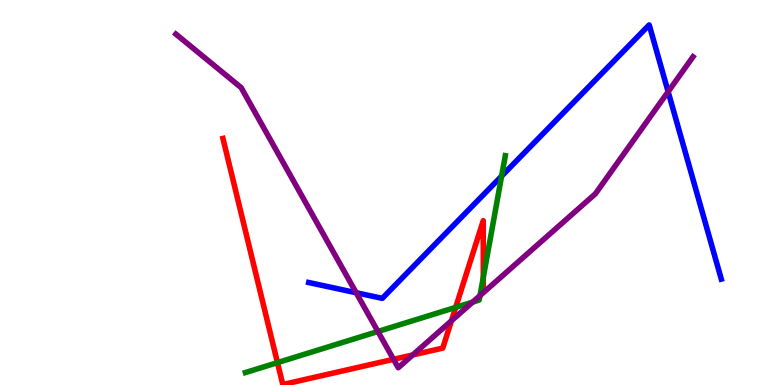[{'lines': ['blue', 'red'], 'intersections': []}, {'lines': ['green', 'red'], 'intersections': [{'x': 3.58, 'y': 0.581}, {'x': 5.88, 'y': 2.02}, {'x': 6.24, 'y': 2.79}]}, {'lines': ['purple', 'red'], 'intersections': [{'x': 5.08, 'y': 0.667}, {'x': 5.33, 'y': 0.781}, {'x': 5.82, 'y': 1.67}]}, {'lines': ['blue', 'green'], 'intersections': [{'x': 6.47, 'y': 5.43}]}, {'lines': ['blue', 'purple'], 'intersections': [{'x': 4.6, 'y': 2.4}, {'x': 8.62, 'y': 7.62}]}, {'lines': ['green', 'purple'], 'intersections': [{'x': 4.88, 'y': 1.39}, {'x': 6.1, 'y': 2.15}, {'x': 6.19, 'y': 2.32}]}]